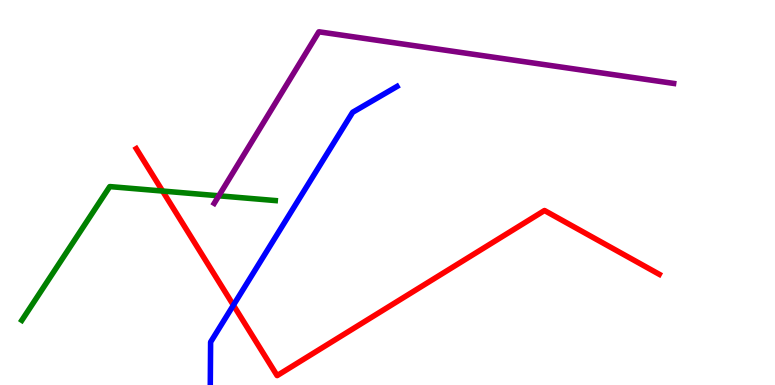[{'lines': ['blue', 'red'], 'intersections': [{'x': 3.01, 'y': 2.07}]}, {'lines': ['green', 'red'], 'intersections': [{'x': 2.1, 'y': 5.04}]}, {'lines': ['purple', 'red'], 'intersections': []}, {'lines': ['blue', 'green'], 'intersections': []}, {'lines': ['blue', 'purple'], 'intersections': []}, {'lines': ['green', 'purple'], 'intersections': [{'x': 2.82, 'y': 4.91}]}]